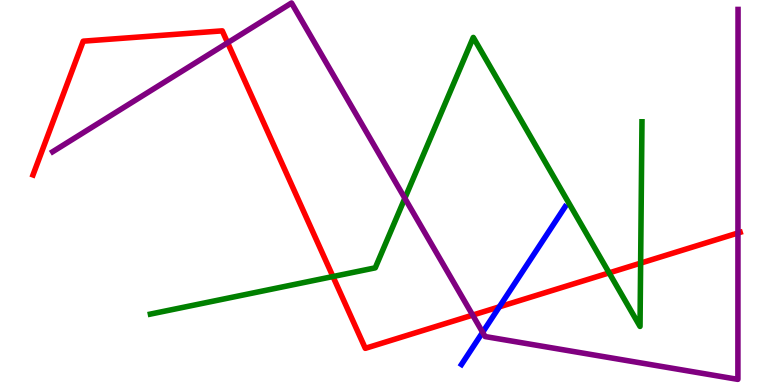[{'lines': ['blue', 'red'], 'intersections': [{'x': 6.44, 'y': 2.03}]}, {'lines': ['green', 'red'], 'intersections': [{'x': 4.3, 'y': 2.82}, {'x': 7.86, 'y': 2.91}, {'x': 8.27, 'y': 3.17}]}, {'lines': ['purple', 'red'], 'intersections': [{'x': 2.94, 'y': 8.89}, {'x': 6.1, 'y': 1.82}, {'x': 9.52, 'y': 3.95}]}, {'lines': ['blue', 'green'], 'intersections': []}, {'lines': ['blue', 'purple'], 'intersections': [{'x': 6.23, 'y': 1.37}]}, {'lines': ['green', 'purple'], 'intersections': [{'x': 5.22, 'y': 4.85}]}]